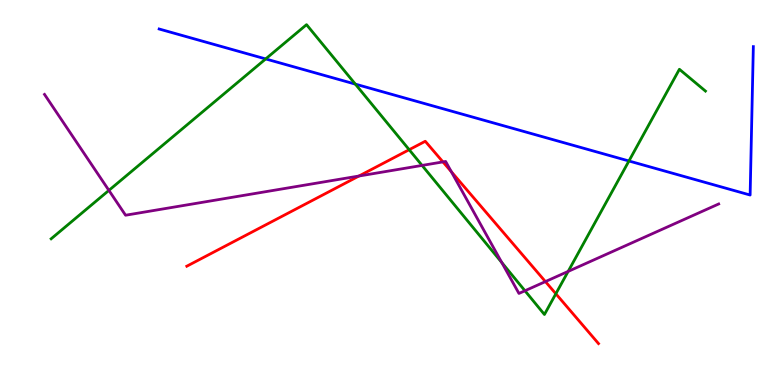[{'lines': ['blue', 'red'], 'intersections': []}, {'lines': ['green', 'red'], 'intersections': [{'x': 5.28, 'y': 6.11}, {'x': 7.17, 'y': 2.37}]}, {'lines': ['purple', 'red'], 'intersections': [{'x': 4.63, 'y': 5.43}, {'x': 5.72, 'y': 5.79}, {'x': 5.82, 'y': 5.54}, {'x': 7.04, 'y': 2.69}]}, {'lines': ['blue', 'green'], 'intersections': [{'x': 3.43, 'y': 8.47}, {'x': 4.58, 'y': 7.82}, {'x': 8.12, 'y': 5.82}]}, {'lines': ['blue', 'purple'], 'intersections': []}, {'lines': ['green', 'purple'], 'intersections': [{'x': 1.41, 'y': 5.06}, {'x': 5.45, 'y': 5.7}, {'x': 6.47, 'y': 3.18}, {'x': 6.77, 'y': 2.45}, {'x': 7.33, 'y': 2.95}]}]